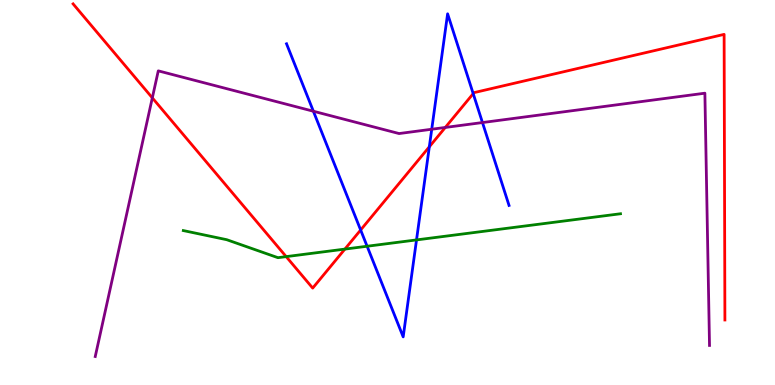[{'lines': ['blue', 'red'], 'intersections': [{'x': 4.65, 'y': 4.03}, {'x': 5.54, 'y': 6.19}, {'x': 6.11, 'y': 7.57}]}, {'lines': ['green', 'red'], 'intersections': [{'x': 3.69, 'y': 3.33}, {'x': 4.45, 'y': 3.53}]}, {'lines': ['purple', 'red'], 'intersections': [{'x': 1.97, 'y': 7.46}, {'x': 5.75, 'y': 6.69}]}, {'lines': ['blue', 'green'], 'intersections': [{'x': 4.74, 'y': 3.6}, {'x': 5.37, 'y': 3.77}]}, {'lines': ['blue', 'purple'], 'intersections': [{'x': 4.04, 'y': 7.11}, {'x': 5.57, 'y': 6.64}, {'x': 6.23, 'y': 6.82}]}, {'lines': ['green', 'purple'], 'intersections': []}]